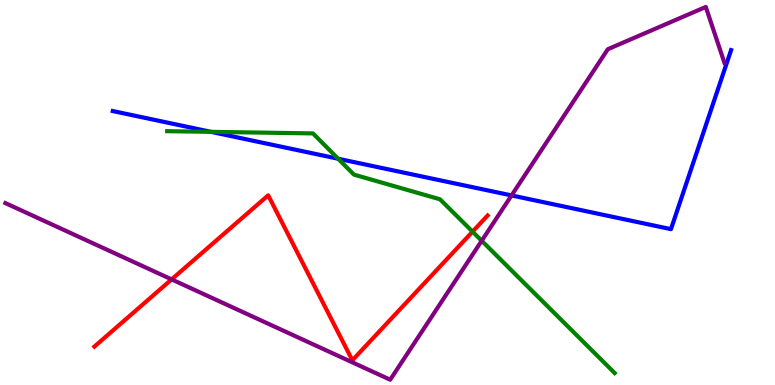[{'lines': ['blue', 'red'], 'intersections': []}, {'lines': ['green', 'red'], 'intersections': [{'x': 6.1, 'y': 3.98}]}, {'lines': ['purple', 'red'], 'intersections': [{'x': 2.21, 'y': 2.74}]}, {'lines': ['blue', 'green'], 'intersections': [{'x': 2.72, 'y': 6.58}, {'x': 4.36, 'y': 5.88}]}, {'lines': ['blue', 'purple'], 'intersections': [{'x': 6.6, 'y': 4.92}]}, {'lines': ['green', 'purple'], 'intersections': [{'x': 6.22, 'y': 3.75}]}]